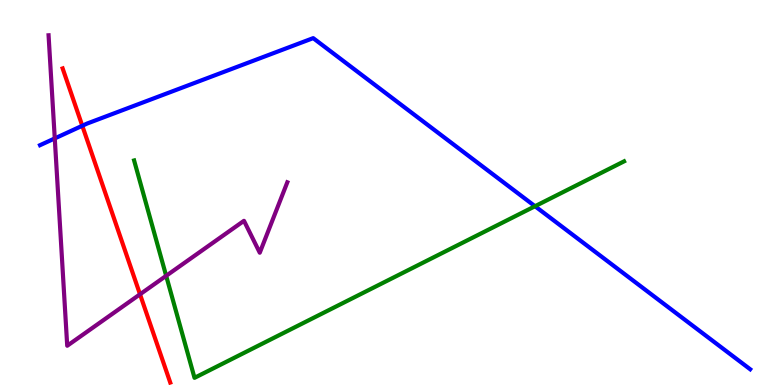[{'lines': ['blue', 'red'], 'intersections': [{'x': 1.06, 'y': 6.73}]}, {'lines': ['green', 'red'], 'intersections': []}, {'lines': ['purple', 'red'], 'intersections': [{'x': 1.81, 'y': 2.36}]}, {'lines': ['blue', 'green'], 'intersections': [{'x': 6.9, 'y': 4.64}]}, {'lines': ['blue', 'purple'], 'intersections': [{'x': 0.707, 'y': 6.4}]}, {'lines': ['green', 'purple'], 'intersections': [{'x': 2.14, 'y': 2.84}]}]